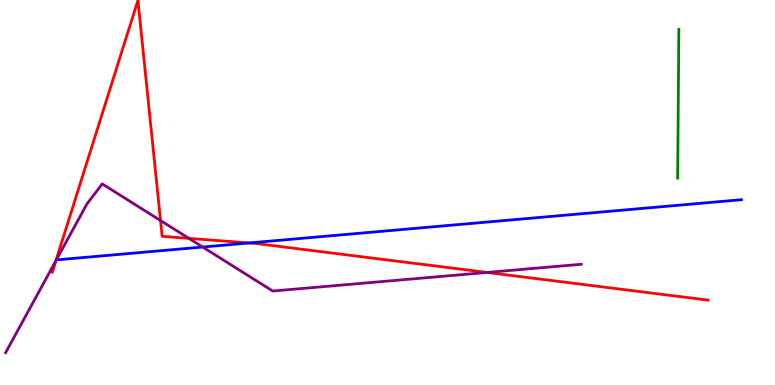[{'lines': ['blue', 'red'], 'intersections': [{'x': 3.22, 'y': 3.69}]}, {'lines': ['green', 'red'], 'intersections': []}, {'lines': ['purple', 'red'], 'intersections': [{'x': 0.721, 'y': 3.23}, {'x': 2.07, 'y': 4.27}, {'x': 2.44, 'y': 3.81}, {'x': 6.28, 'y': 2.92}]}, {'lines': ['blue', 'green'], 'intersections': []}, {'lines': ['blue', 'purple'], 'intersections': [{'x': 2.62, 'y': 3.58}]}, {'lines': ['green', 'purple'], 'intersections': []}]